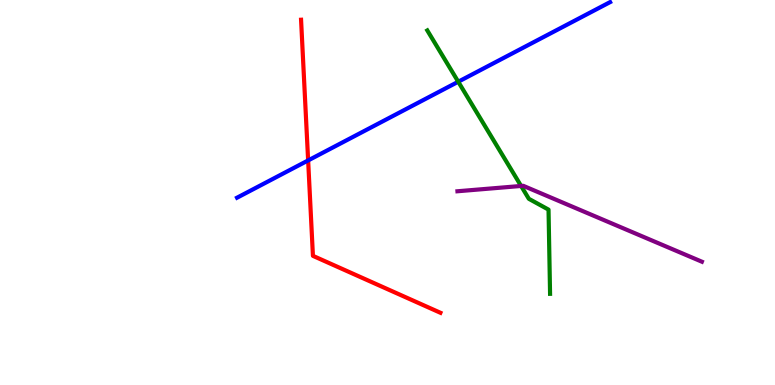[{'lines': ['blue', 'red'], 'intersections': [{'x': 3.98, 'y': 5.83}]}, {'lines': ['green', 'red'], 'intersections': []}, {'lines': ['purple', 'red'], 'intersections': []}, {'lines': ['blue', 'green'], 'intersections': [{'x': 5.91, 'y': 7.88}]}, {'lines': ['blue', 'purple'], 'intersections': []}, {'lines': ['green', 'purple'], 'intersections': [{'x': 6.72, 'y': 5.17}]}]